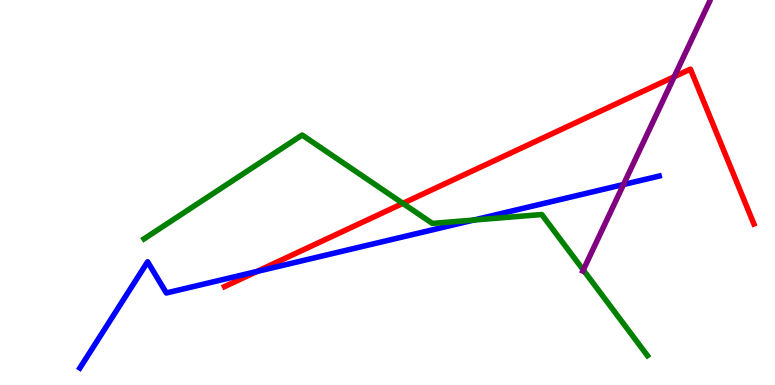[{'lines': ['blue', 'red'], 'intersections': [{'x': 3.32, 'y': 2.95}]}, {'lines': ['green', 'red'], 'intersections': [{'x': 5.2, 'y': 4.72}]}, {'lines': ['purple', 'red'], 'intersections': [{'x': 8.7, 'y': 8.01}]}, {'lines': ['blue', 'green'], 'intersections': [{'x': 6.11, 'y': 4.28}]}, {'lines': ['blue', 'purple'], 'intersections': [{'x': 8.04, 'y': 5.21}]}, {'lines': ['green', 'purple'], 'intersections': [{'x': 7.53, 'y': 2.99}]}]